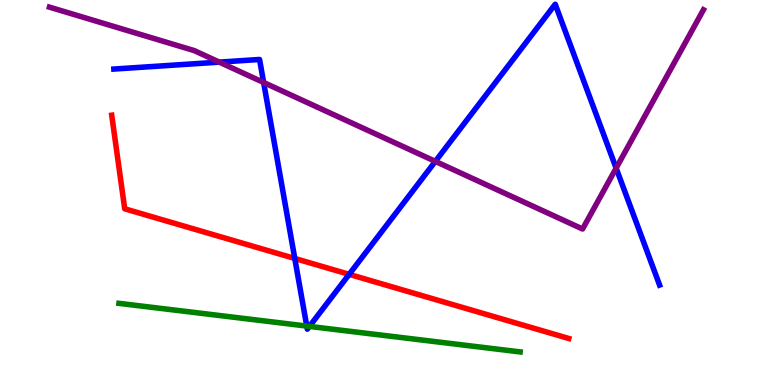[{'lines': ['blue', 'red'], 'intersections': [{'x': 3.8, 'y': 3.29}, {'x': 4.51, 'y': 2.87}]}, {'lines': ['green', 'red'], 'intersections': []}, {'lines': ['purple', 'red'], 'intersections': []}, {'lines': ['blue', 'green'], 'intersections': [{'x': 3.96, 'y': 1.53}, {'x': 3.99, 'y': 1.52}]}, {'lines': ['blue', 'purple'], 'intersections': [{'x': 2.83, 'y': 8.39}, {'x': 3.4, 'y': 7.86}, {'x': 5.62, 'y': 5.81}, {'x': 7.95, 'y': 5.63}]}, {'lines': ['green', 'purple'], 'intersections': []}]